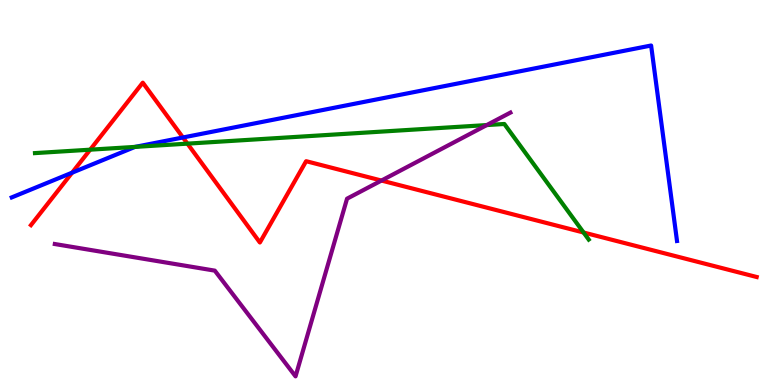[{'lines': ['blue', 'red'], 'intersections': [{'x': 0.931, 'y': 5.51}, {'x': 2.36, 'y': 6.43}]}, {'lines': ['green', 'red'], 'intersections': [{'x': 1.16, 'y': 6.11}, {'x': 2.42, 'y': 6.27}, {'x': 7.53, 'y': 3.96}]}, {'lines': ['purple', 'red'], 'intersections': [{'x': 4.92, 'y': 5.31}]}, {'lines': ['blue', 'green'], 'intersections': [{'x': 1.74, 'y': 6.18}]}, {'lines': ['blue', 'purple'], 'intersections': []}, {'lines': ['green', 'purple'], 'intersections': [{'x': 6.28, 'y': 6.75}]}]